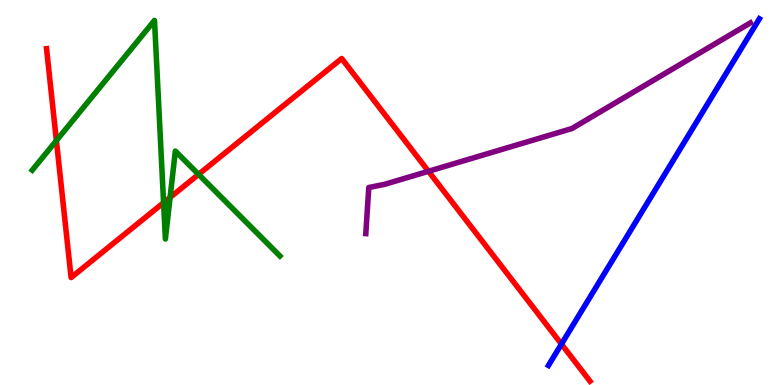[{'lines': ['blue', 'red'], 'intersections': [{'x': 7.24, 'y': 1.06}]}, {'lines': ['green', 'red'], 'intersections': [{'x': 0.728, 'y': 6.35}, {'x': 2.11, 'y': 4.74}, {'x': 2.19, 'y': 4.87}, {'x': 2.56, 'y': 5.47}]}, {'lines': ['purple', 'red'], 'intersections': [{'x': 5.53, 'y': 5.55}]}, {'lines': ['blue', 'green'], 'intersections': []}, {'lines': ['blue', 'purple'], 'intersections': []}, {'lines': ['green', 'purple'], 'intersections': []}]